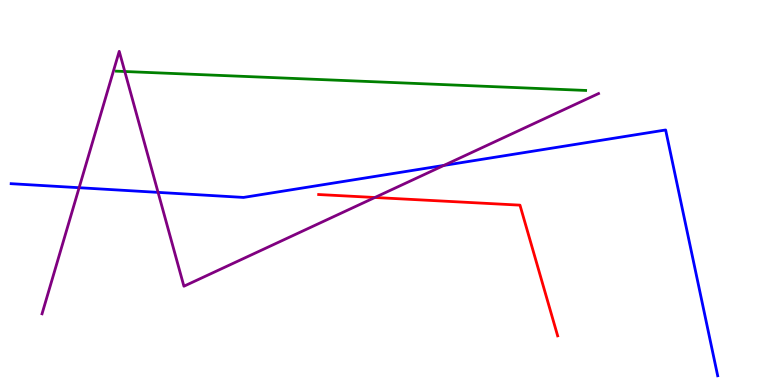[{'lines': ['blue', 'red'], 'intersections': []}, {'lines': ['green', 'red'], 'intersections': []}, {'lines': ['purple', 'red'], 'intersections': [{'x': 4.84, 'y': 4.87}]}, {'lines': ['blue', 'green'], 'intersections': []}, {'lines': ['blue', 'purple'], 'intersections': [{'x': 1.02, 'y': 5.12}, {'x': 2.04, 'y': 5.0}, {'x': 5.73, 'y': 5.7}]}, {'lines': ['green', 'purple'], 'intersections': [{'x': 1.61, 'y': 8.14}]}]